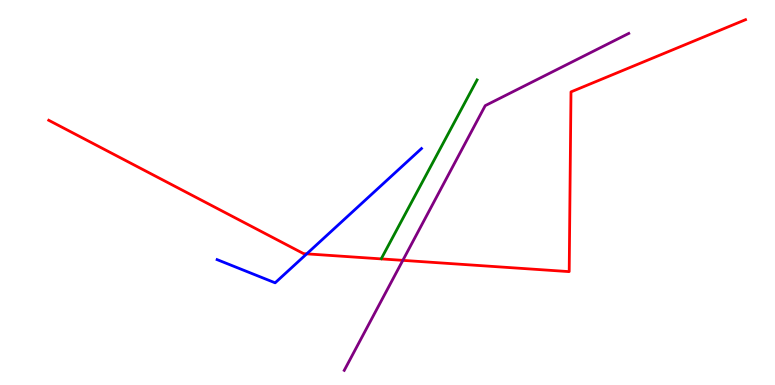[{'lines': ['blue', 'red'], 'intersections': [{'x': 3.96, 'y': 3.41}]}, {'lines': ['green', 'red'], 'intersections': []}, {'lines': ['purple', 'red'], 'intersections': [{'x': 5.2, 'y': 3.24}]}, {'lines': ['blue', 'green'], 'intersections': []}, {'lines': ['blue', 'purple'], 'intersections': []}, {'lines': ['green', 'purple'], 'intersections': []}]